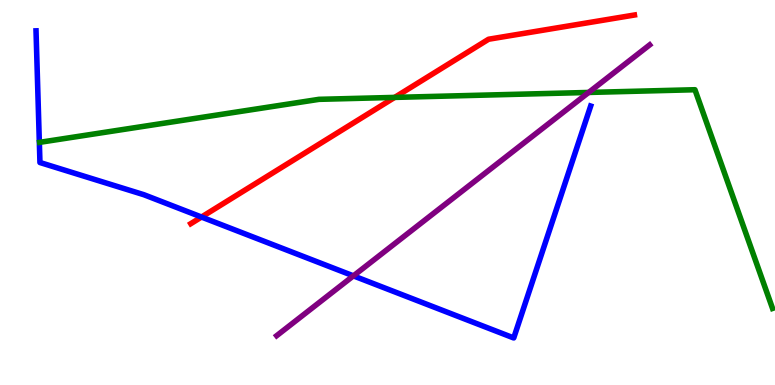[{'lines': ['blue', 'red'], 'intersections': [{'x': 2.6, 'y': 4.36}]}, {'lines': ['green', 'red'], 'intersections': [{'x': 5.09, 'y': 7.47}]}, {'lines': ['purple', 'red'], 'intersections': []}, {'lines': ['blue', 'green'], 'intersections': []}, {'lines': ['blue', 'purple'], 'intersections': [{'x': 4.56, 'y': 2.83}]}, {'lines': ['green', 'purple'], 'intersections': [{'x': 7.6, 'y': 7.6}]}]